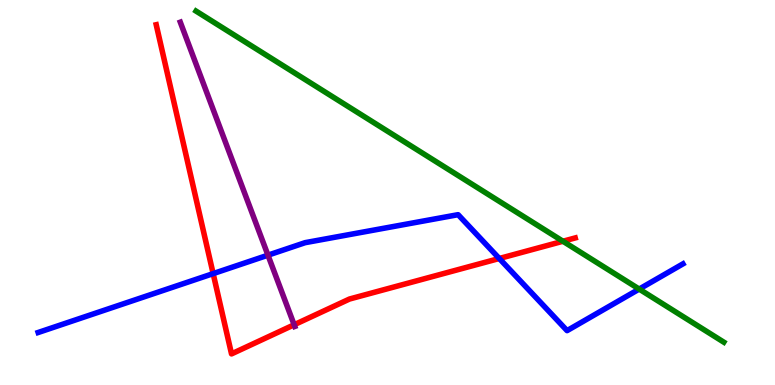[{'lines': ['blue', 'red'], 'intersections': [{'x': 2.75, 'y': 2.89}, {'x': 6.44, 'y': 3.29}]}, {'lines': ['green', 'red'], 'intersections': [{'x': 7.26, 'y': 3.73}]}, {'lines': ['purple', 'red'], 'intersections': [{'x': 3.8, 'y': 1.56}]}, {'lines': ['blue', 'green'], 'intersections': [{'x': 8.25, 'y': 2.49}]}, {'lines': ['blue', 'purple'], 'intersections': [{'x': 3.46, 'y': 3.37}]}, {'lines': ['green', 'purple'], 'intersections': []}]